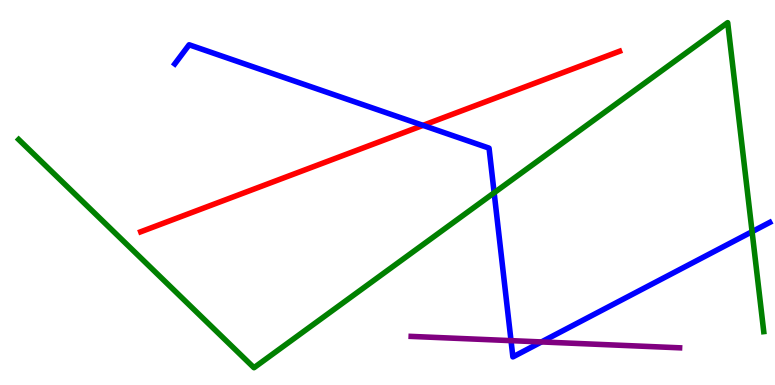[{'lines': ['blue', 'red'], 'intersections': [{'x': 5.46, 'y': 6.74}]}, {'lines': ['green', 'red'], 'intersections': []}, {'lines': ['purple', 'red'], 'intersections': []}, {'lines': ['blue', 'green'], 'intersections': [{'x': 6.38, 'y': 4.99}, {'x': 9.7, 'y': 3.98}]}, {'lines': ['blue', 'purple'], 'intersections': [{'x': 6.59, 'y': 1.15}, {'x': 6.99, 'y': 1.12}]}, {'lines': ['green', 'purple'], 'intersections': []}]